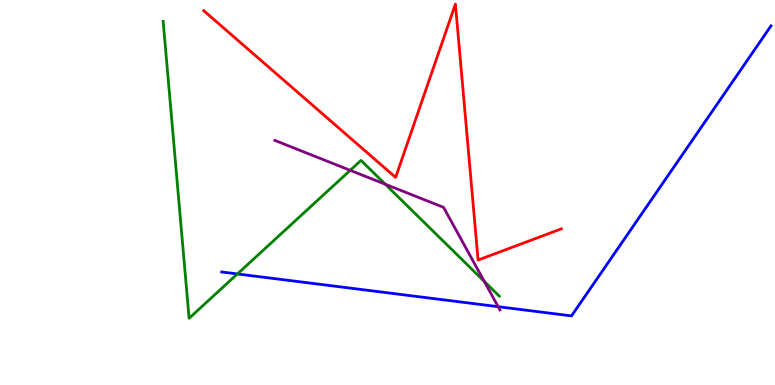[{'lines': ['blue', 'red'], 'intersections': []}, {'lines': ['green', 'red'], 'intersections': []}, {'lines': ['purple', 'red'], 'intersections': []}, {'lines': ['blue', 'green'], 'intersections': [{'x': 3.06, 'y': 2.88}]}, {'lines': ['blue', 'purple'], 'intersections': [{'x': 6.43, 'y': 2.03}]}, {'lines': ['green', 'purple'], 'intersections': [{'x': 4.52, 'y': 5.58}, {'x': 4.97, 'y': 5.21}, {'x': 6.25, 'y': 2.69}]}]